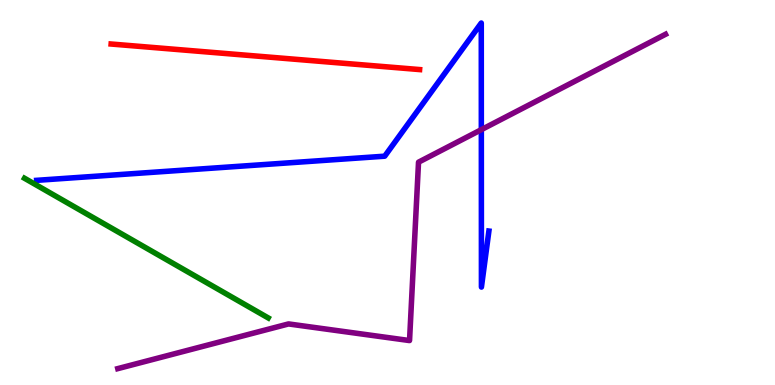[{'lines': ['blue', 'red'], 'intersections': []}, {'lines': ['green', 'red'], 'intersections': []}, {'lines': ['purple', 'red'], 'intersections': []}, {'lines': ['blue', 'green'], 'intersections': []}, {'lines': ['blue', 'purple'], 'intersections': [{'x': 6.21, 'y': 6.63}]}, {'lines': ['green', 'purple'], 'intersections': []}]